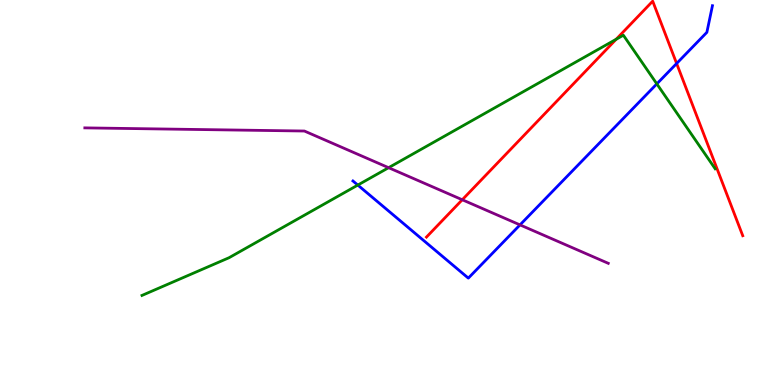[{'lines': ['blue', 'red'], 'intersections': [{'x': 8.73, 'y': 8.35}]}, {'lines': ['green', 'red'], 'intersections': [{'x': 7.95, 'y': 8.98}]}, {'lines': ['purple', 'red'], 'intersections': [{'x': 5.96, 'y': 4.81}]}, {'lines': ['blue', 'green'], 'intersections': [{'x': 4.62, 'y': 5.19}, {'x': 8.48, 'y': 7.82}]}, {'lines': ['blue', 'purple'], 'intersections': [{'x': 6.71, 'y': 4.16}]}, {'lines': ['green', 'purple'], 'intersections': [{'x': 5.01, 'y': 5.64}]}]